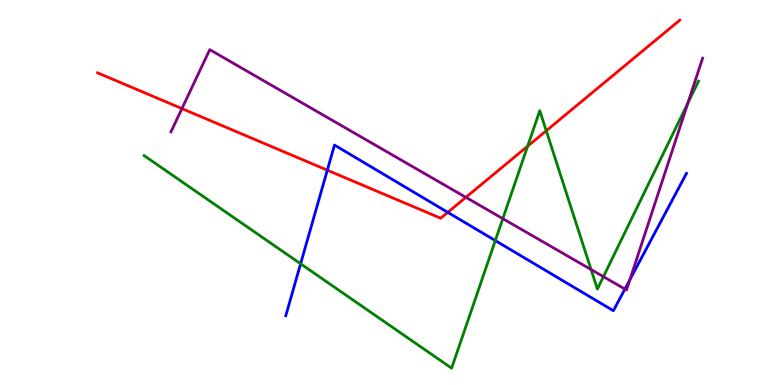[{'lines': ['blue', 'red'], 'intersections': [{'x': 4.22, 'y': 5.58}, {'x': 5.78, 'y': 4.48}]}, {'lines': ['green', 'red'], 'intersections': [{'x': 6.81, 'y': 6.2}, {'x': 7.05, 'y': 6.6}]}, {'lines': ['purple', 'red'], 'intersections': [{'x': 2.35, 'y': 7.18}, {'x': 6.01, 'y': 4.87}]}, {'lines': ['blue', 'green'], 'intersections': [{'x': 3.88, 'y': 3.15}, {'x': 6.39, 'y': 3.75}]}, {'lines': ['blue', 'purple'], 'intersections': [{'x': 8.06, 'y': 2.49}, {'x': 8.13, 'y': 2.74}]}, {'lines': ['green', 'purple'], 'intersections': [{'x': 6.49, 'y': 4.32}, {'x': 7.63, 'y': 3.0}, {'x': 7.79, 'y': 2.81}, {'x': 8.88, 'y': 7.32}]}]